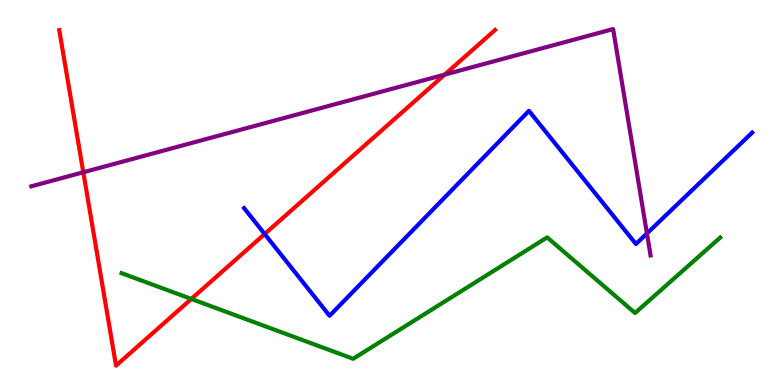[{'lines': ['blue', 'red'], 'intersections': [{'x': 3.42, 'y': 3.92}]}, {'lines': ['green', 'red'], 'intersections': [{'x': 2.47, 'y': 2.23}]}, {'lines': ['purple', 'red'], 'intersections': [{'x': 1.07, 'y': 5.53}, {'x': 5.74, 'y': 8.06}]}, {'lines': ['blue', 'green'], 'intersections': []}, {'lines': ['blue', 'purple'], 'intersections': [{'x': 8.35, 'y': 3.94}]}, {'lines': ['green', 'purple'], 'intersections': []}]